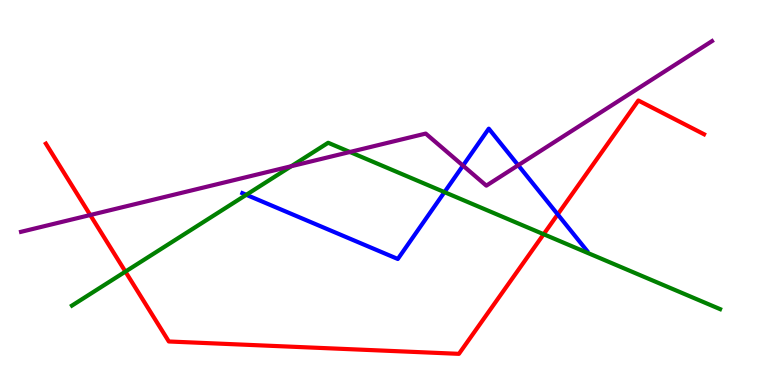[{'lines': ['blue', 'red'], 'intersections': [{'x': 7.2, 'y': 4.43}]}, {'lines': ['green', 'red'], 'intersections': [{'x': 1.62, 'y': 2.95}, {'x': 7.01, 'y': 3.92}]}, {'lines': ['purple', 'red'], 'intersections': [{'x': 1.16, 'y': 4.41}]}, {'lines': ['blue', 'green'], 'intersections': [{'x': 3.18, 'y': 4.94}, {'x': 5.74, 'y': 5.01}]}, {'lines': ['blue', 'purple'], 'intersections': [{'x': 5.97, 'y': 5.7}, {'x': 6.69, 'y': 5.71}]}, {'lines': ['green', 'purple'], 'intersections': [{'x': 3.76, 'y': 5.68}, {'x': 4.51, 'y': 6.05}]}]